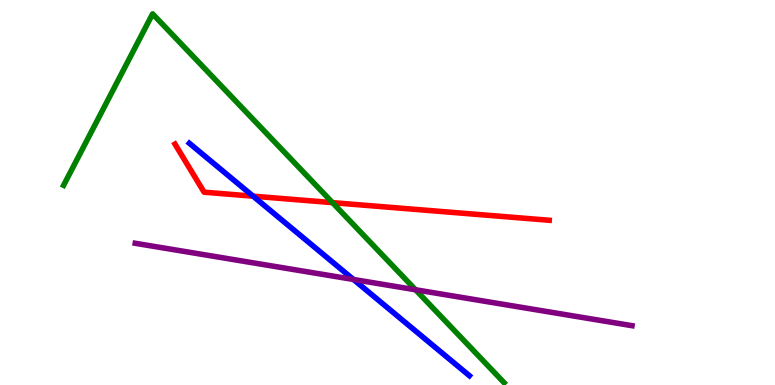[{'lines': ['blue', 'red'], 'intersections': [{'x': 3.27, 'y': 4.9}]}, {'lines': ['green', 'red'], 'intersections': [{'x': 4.29, 'y': 4.74}]}, {'lines': ['purple', 'red'], 'intersections': []}, {'lines': ['blue', 'green'], 'intersections': []}, {'lines': ['blue', 'purple'], 'intersections': [{'x': 4.56, 'y': 2.74}]}, {'lines': ['green', 'purple'], 'intersections': [{'x': 5.36, 'y': 2.47}]}]